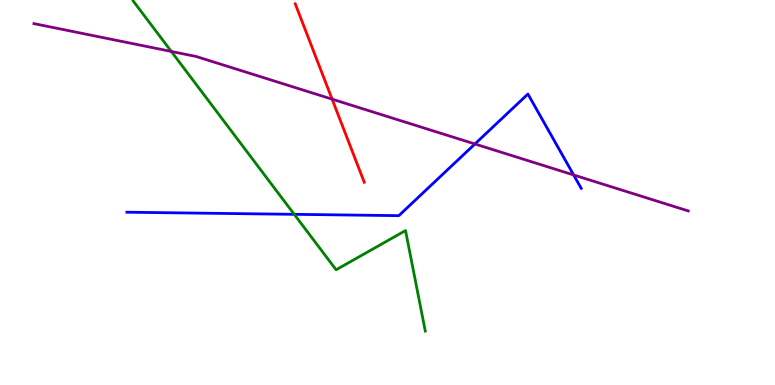[{'lines': ['blue', 'red'], 'intersections': []}, {'lines': ['green', 'red'], 'intersections': []}, {'lines': ['purple', 'red'], 'intersections': [{'x': 4.29, 'y': 7.42}]}, {'lines': ['blue', 'green'], 'intersections': [{'x': 3.8, 'y': 4.43}]}, {'lines': ['blue', 'purple'], 'intersections': [{'x': 6.13, 'y': 6.26}, {'x': 7.4, 'y': 5.46}]}, {'lines': ['green', 'purple'], 'intersections': [{'x': 2.21, 'y': 8.66}]}]